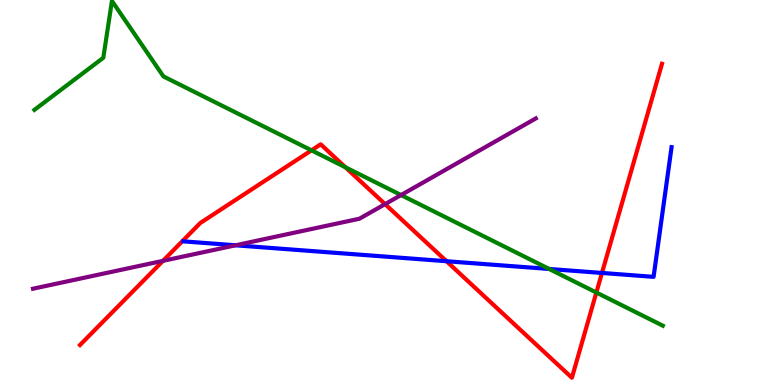[{'lines': ['blue', 'red'], 'intersections': [{'x': 5.76, 'y': 3.22}, {'x': 7.77, 'y': 2.91}]}, {'lines': ['green', 'red'], 'intersections': [{'x': 4.02, 'y': 6.1}, {'x': 4.46, 'y': 5.66}, {'x': 7.69, 'y': 2.4}]}, {'lines': ['purple', 'red'], 'intersections': [{'x': 2.1, 'y': 3.22}, {'x': 4.97, 'y': 4.7}]}, {'lines': ['blue', 'green'], 'intersections': [{'x': 7.09, 'y': 3.01}]}, {'lines': ['blue', 'purple'], 'intersections': [{'x': 3.04, 'y': 3.63}]}, {'lines': ['green', 'purple'], 'intersections': [{'x': 5.18, 'y': 4.93}]}]